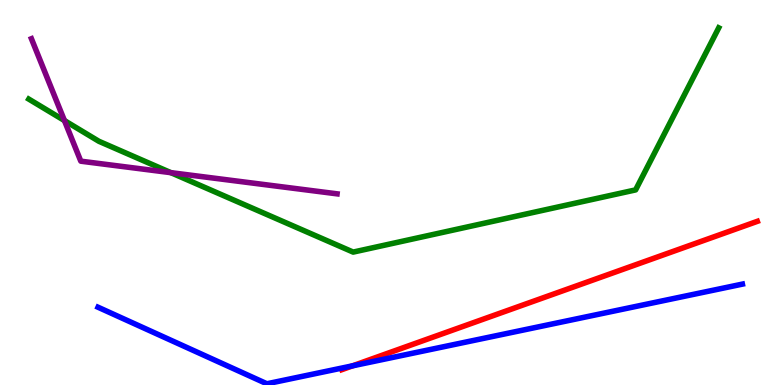[{'lines': ['blue', 'red'], 'intersections': [{'x': 4.55, 'y': 0.498}]}, {'lines': ['green', 'red'], 'intersections': []}, {'lines': ['purple', 'red'], 'intersections': []}, {'lines': ['blue', 'green'], 'intersections': []}, {'lines': ['blue', 'purple'], 'intersections': []}, {'lines': ['green', 'purple'], 'intersections': [{'x': 0.831, 'y': 6.87}, {'x': 2.2, 'y': 5.52}]}]